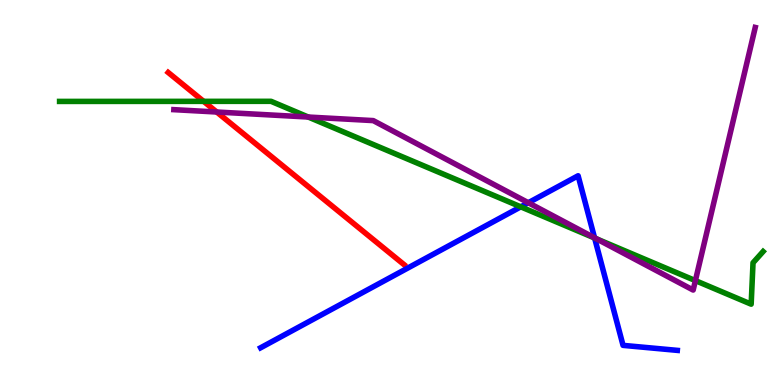[{'lines': ['blue', 'red'], 'intersections': []}, {'lines': ['green', 'red'], 'intersections': [{'x': 2.63, 'y': 7.37}]}, {'lines': ['purple', 'red'], 'intersections': [{'x': 2.8, 'y': 7.09}]}, {'lines': ['blue', 'green'], 'intersections': [{'x': 6.72, 'y': 4.63}, {'x': 7.67, 'y': 3.82}]}, {'lines': ['blue', 'purple'], 'intersections': [{'x': 6.82, 'y': 4.73}, {'x': 7.67, 'y': 3.82}]}, {'lines': ['green', 'purple'], 'intersections': [{'x': 3.98, 'y': 6.96}, {'x': 7.69, 'y': 3.8}, {'x': 8.97, 'y': 2.71}]}]